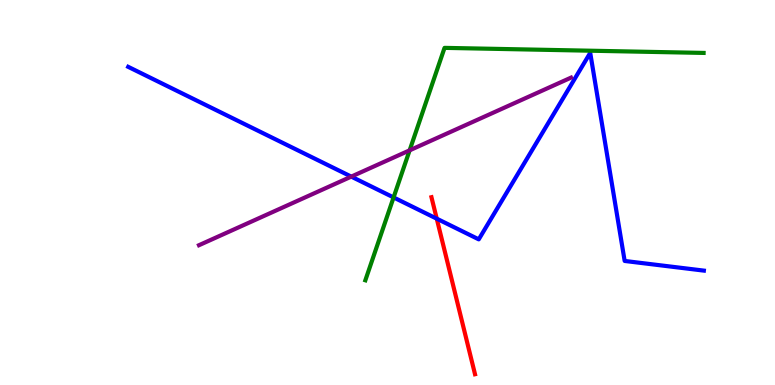[{'lines': ['blue', 'red'], 'intersections': [{'x': 5.64, 'y': 4.32}]}, {'lines': ['green', 'red'], 'intersections': []}, {'lines': ['purple', 'red'], 'intersections': []}, {'lines': ['blue', 'green'], 'intersections': [{'x': 5.08, 'y': 4.87}]}, {'lines': ['blue', 'purple'], 'intersections': [{'x': 4.53, 'y': 5.41}]}, {'lines': ['green', 'purple'], 'intersections': [{'x': 5.29, 'y': 6.1}]}]